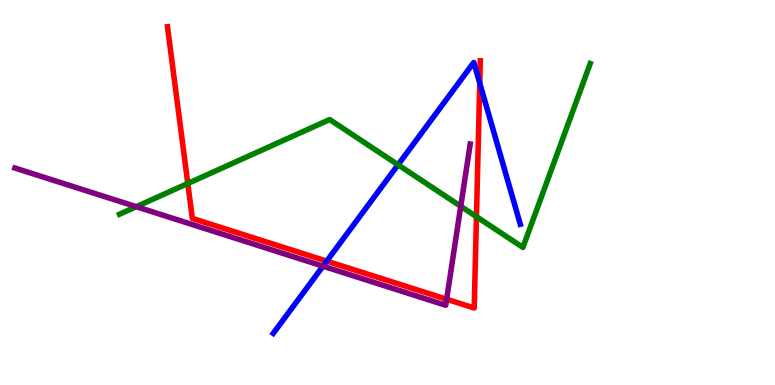[{'lines': ['blue', 'red'], 'intersections': [{'x': 4.22, 'y': 3.22}, {'x': 6.19, 'y': 7.84}]}, {'lines': ['green', 'red'], 'intersections': [{'x': 2.42, 'y': 5.23}, {'x': 6.15, 'y': 4.37}]}, {'lines': ['purple', 'red'], 'intersections': [{'x': 5.76, 'y': 2.23}]}, {'lines': ['blue', 'green'], 'intersections': [{'x': 5.14, 'y': 5.72}]}, {'lines': ['blue', 'purple'], 'intersections': [{'x': 4.17, 'y': 3.09}]}, {'lines': ['green', 'purple'], 'intersections': [{'x': 1.76, 'y': 4.63}, {'x': 5.95, 'y': 4.64}]}]